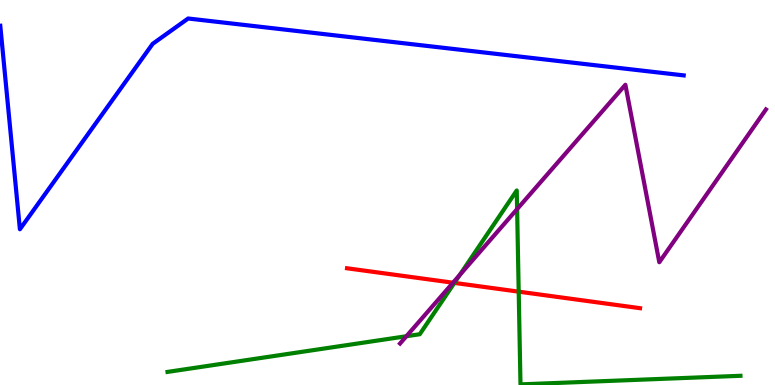[{'lines': ['blue', 'red'], 'intersections': []}, {'lines': ['green', 'red'], 'intersections': [{'x': 5.86, 'y': 2.65}, {'x': 6.69, 'y': 2.42}]}, {'lines': ['purple', 'red'], 'intersections': [{'x': 5.85, 'y': 2.66}]}, {'lines': ['blue', 'green'], 'intersections': []}, {'lines': ['blue', 'purple'], 'intersections': []}, {'lines': ['green', 'purple'], 'intersections': [{'x': 5.24, 'y': 1.27}, {'x': 5.93, 'y': 2.86}, {'x': 6.67, 'y': 4.57}]}]